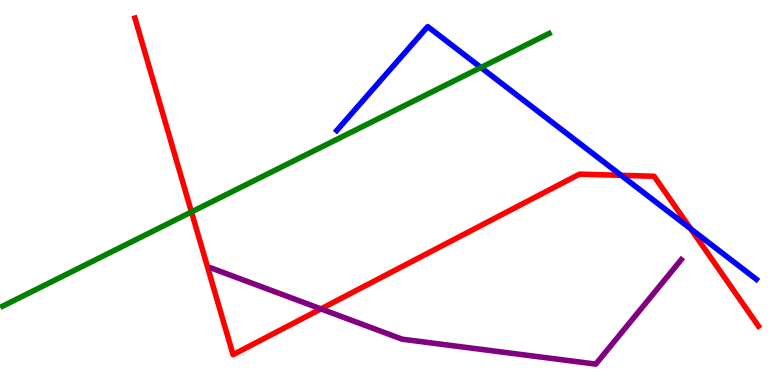[{'lines': ['blue', 'red'], 'intersections': [{'x': 8.01, 'y': 5.45}, {'x': 8.91, 'y': 4.06}]}, {'lines': ['green', 'red'], 'intersections': [{'x': 2.47, 'y': 4.49}]}, {'lines': ['purple', 'red'], 'intersections': [{'x': 4.14, 'y': 1.98}]}, {'lines': ['blue', 'green'], 'intersections': [{'x': 6.21, 'y': 8.25}]}, {'lines': ['blue', 'purple'], 'intersections': []}, {'lines': ['green', 'purple'], 'intersections': []}]